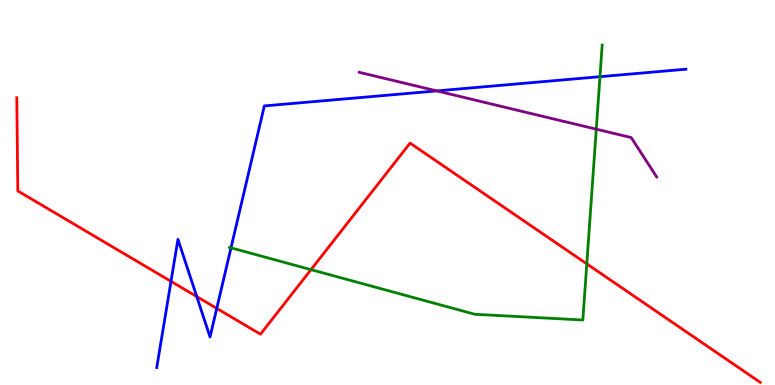[{'lines': ['blue', 'red'], 'intersections': [{'x': 2.21, 'y': 2.69}, {'x': 2.54, 'y': 2.3}, {'x': 2.8, 'y': 1.99}]}, {'lines': ['green', 'red'], 'intersections': [{'x': 4.01, 'y': 3.0}, {'x': 7.57, 'y': 3.15}]}, {'lines': ['purple', 'red'], 'intersections': []}, {'lines': ['blue', 'green'], 'intersections': [{'x': 2.98, 'y': 3.56}, {'x': 7.74, 'y': 8.01}]}, {'lines': ['blue', 'purple'], 'intersections': [{'x': 5.64, 'y': 7.64}]}, {'lines': ['green', 'purple'], 'intersections': [{'x': 7.69, 'y': 6.64}]}]